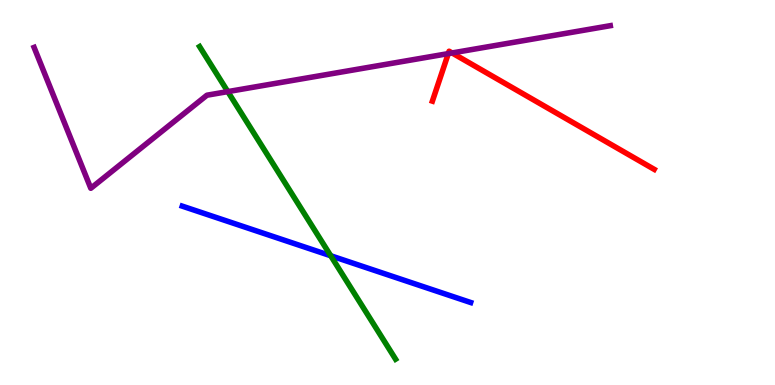[{'lines': ['blue', 'red'], 'intersections': []}, {'lines': ['green', 'red'], 'intersections': []}, {'lines': ['purple', 'red'], 'intersections': [{'x': 5.78, 'y': 8.61}, {'x': 5.83, 'y': 8.62}]}, {'lines': ['blue', 'green'], 'intersections': [{'x': 4.27, 'y': 3.36}]}, {'lines': ['blue', 'purple'], 'intersections': []}, {'lines': ['green', 'purple'], 'intersections': [{'x': 2.94, 'y': 7.62}]}]